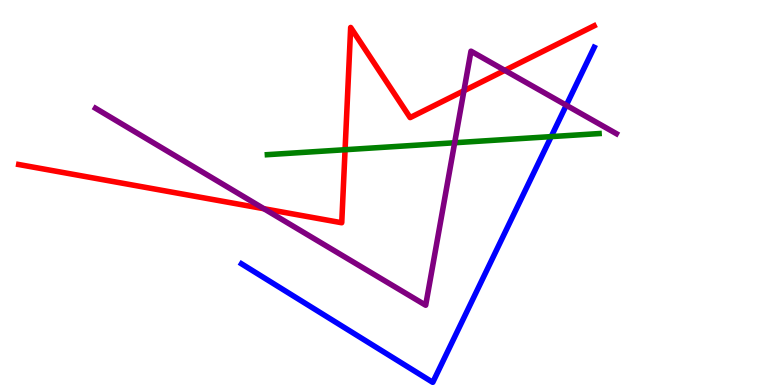[{'lines': ['blue', 'red'], 'intersections': []}, {'lines': ['green', 'red'], 'intersections': [{'x': 4.45, 'y': 6.11}]}, {'lines': ['purple', 'red'], 'intersections': [{'x': 3.41, 'y': 4.58}, {'x': 5.99, 'y': 7.64}, {'x': 6.51, 'y': 8.17}]}, {'lines': ['blue', 'green'], 'intersections': [{'x': 7.11, 'y': 6.45}]}, {'lines': ['blue', 'purple'], 'intersections': [{'x': 7.31, 'y': 7.27}]}, {'lines': ['green', 'purple'], 'intersections': [{'x': 5.87, 'y': 6.29}]}]